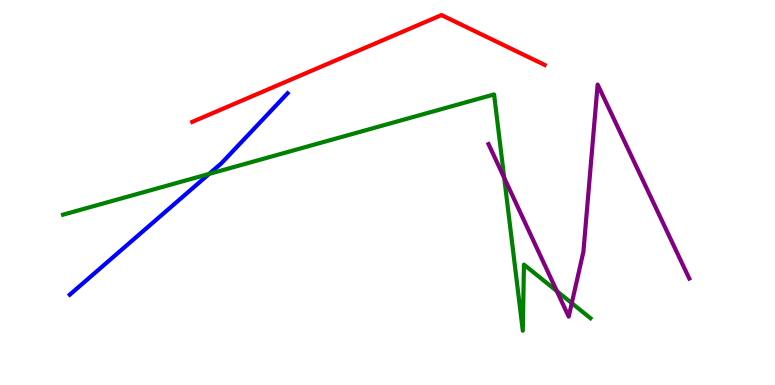[{'lines': ['blue', 'red'], 'intersections': []}, {'lines': ['green', 'red'], 'intersections': []}, {'lines': ['purple', 'red'], 'intersections': []}, {'lines': ['blue', 'green'], 'intersections': [{'x': 2.7, 'y': 5.48}]}, {'lines': ['blue', 'purple'], 'intersections': []}, {'lines': ['green', 'purple'], 'intersections': [{'x': 6.51, 'y': 5.38}, {'x': 7.19, 'y': 2.44}, {'x': 7.38, 'y': 2.13}]}]